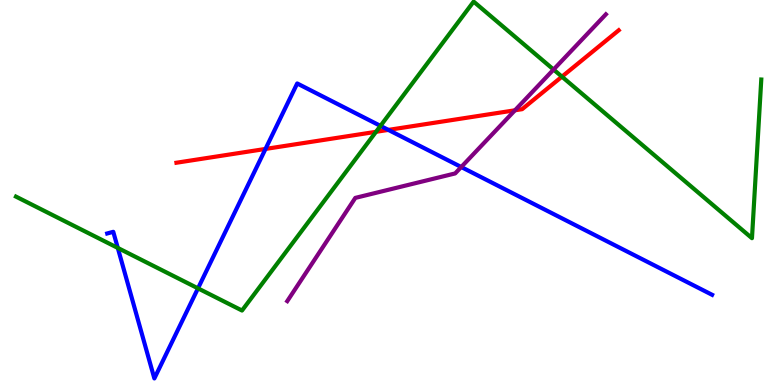[{'lines': ['blue', 'red'], 'intersections': [{'x': 3.43, 'y': 6.13}, {'x': 5.01, 'y': 6.63}]}, {'lines': ['green', 'red'], 'intersections': [{'x': 4.85, 'y': 6.58}, {'x': 7.25, 'y': 8.01}]}, {'lines': ['purple', 'red'], 'intersections': [{'x': 6.64, 'y': 7.14}]}, {'lines': ['blue', 'green'], 'intersections': [{'x': 1.52, 'y': 3.56}, {'x': 2.55, 'y': 2.51}, {'x': 4.91, 'y': 6.73}]}, {'lines': ['blue', 'purple'], 'intersections': [{'x': 5.95, 'y': 5.66}]}, {'lines': ['green', 'purple'], 'intersections': [{'x': 7.14, 'y': 8.19}]}]